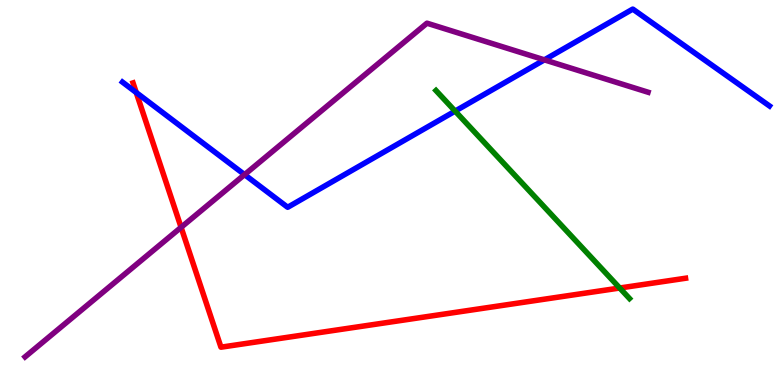[{'lines': ['blue', 'red'], 'intersections': [{'x': 1.76, 'y': 7.6}]}, {'lines': ['green', 'red'], 'intersections': [{'x': 8.0, 'y': 2.52}]}, {'lines': ['purple', 'red'], 'intersections': [{'x': 2.34, 'y': 4.1}]}, {'lines': ['blue', 'green'], 'intersections': [{'x': 5.87, 'y': 7.11}]}, {'lines': ['blue', 'purple'], 'intersections': [{'x': 3.16, 'y': 5.46}, {'x': 7.02, 'y': 8.45}]}, {'lines': ['green', 'purple'], 'intersections': []}]